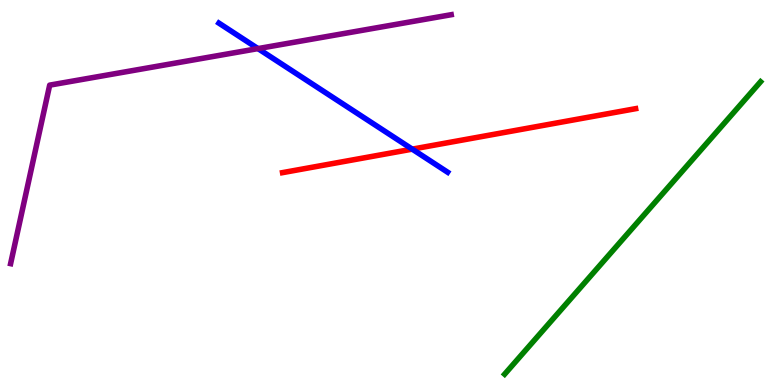[{'lines': ['blue', 'red'], 'intersections': [{'x': 5.32, 'y': 6.13}]}, {'lines': ['green', 'red'], 'intersections': []}, {'lines': ['purple', 'red'], 'intersections': []}, {'lines': ['blue', 'green'], 'intersections': []}, {'lines': ['blue', 'purple'], 'intersections': [{'x': 3.33, 'y': 8.74}]}, {'lines': ['green', 'purple'], 'intersections': []}]